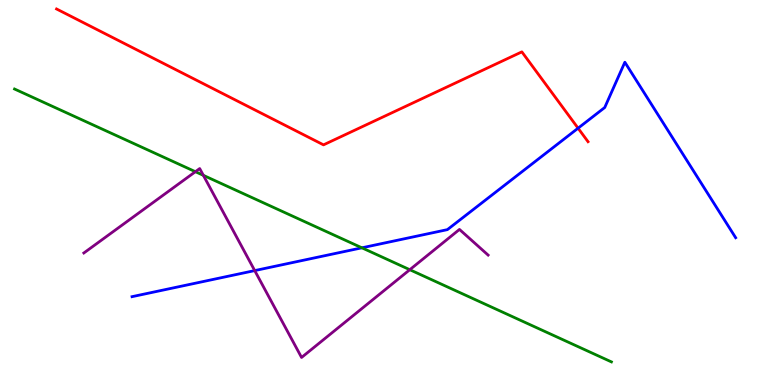[{'lines': ['blue', 'red'], 'intersections': [{'x': 7.46, 'y': 6.67}]}, {'lines': ['green', 'red'], 'intersections': []}, {'lines': ['purple', 'red'], 'intersections': []}, {'lines': ['blue', 'green'], 'intersections': [{'x': 4.67, 'y': 3.56}]}, {'lines': ['blue', 'purple'], 'intersections': [{'x': 3.29, 'y': 2.97}]}, {'lines': ['green', 'purple'], 'intersections': [{'x': 2.52, 'y': 5.54}, {'x': 2.62, 'y': 5.45}, {'x': 5.29, 'y': 2.99}]}]